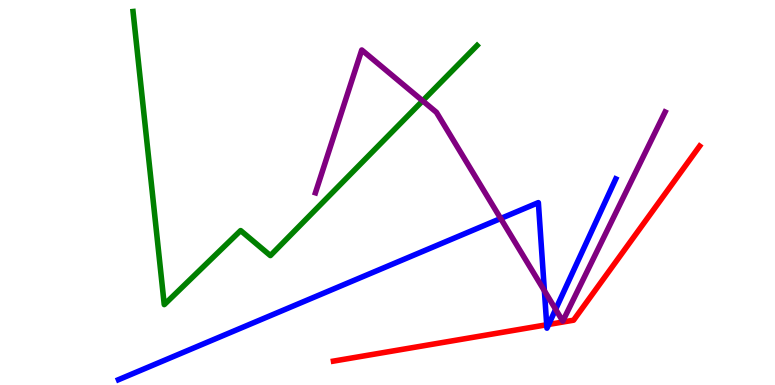[{'lines': ['blue', 'red'], 'intersections': [{'x': 7.05, 'y': 1.56}, {'x': 7.08, 'y': 1.57}]}, {'lines': ['green', 'red'], 'intersections': []}, {'lines': ['purple', 'red'], 'intersections': []}, {'lines': ['blue', 'green'], 'intersections': []}, {'lines': ['blue', 'purple'], 'intersections': [{'x': 6.46, 'y': 4.32}, {'x': 7.02, 'y': 2.45}, {'x': 7.17, 'y': 1.97}]}, {'lines': ['green', 'purple'], 'intersections': [{'x': 5.45, 'y': 7.38}]}]